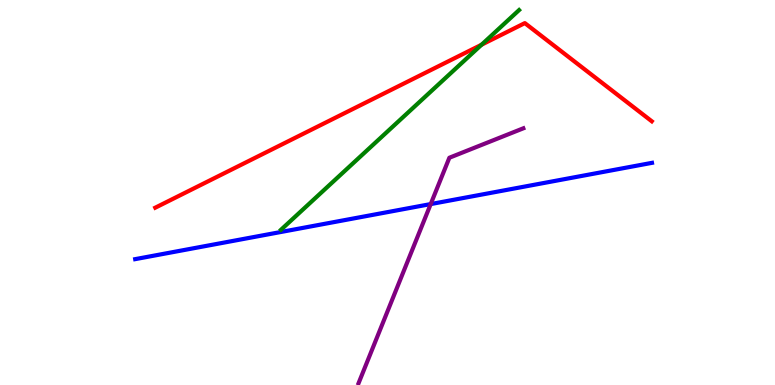[{'lines': ['blue', 'red'], 'intersections': []}, {'lines': ['green', 'red'], 'intersections': [{'x': 6.21, 'y': 8.84}]}, {'lines': ['purple', 'red'], 'intersections': []}, {'lines': ['blue', 'green'], 'intersections': []}, {'lines': ['blue', 'purple'], 'intersections': [{'x': 5.56, 'y': 4.7}]}, {'lines': ['green', 'purple'], 'intersections': []}]